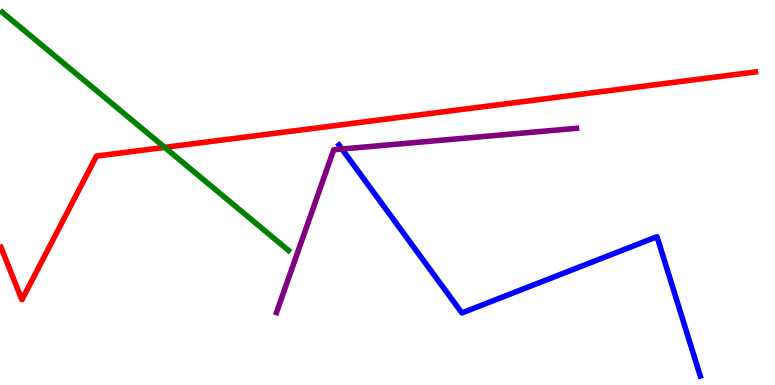[{'lines': ['blue', 'red'], 'intersections': []}, {'lines': ['green', 'red'], 'intersections': [{'x': 2.12, 'y': 6.17}]}, {'lines': ['purple', 'red'], 'intersections': []}, {'lines': ['blue', 'green'], 'intersections': []}, {'lines': ['blue', 'purple'], 'intersections': [{'x': 4.41, 'y': 6.13}]}, {'lines': ['green', 'purple'], 'intersections': []}]